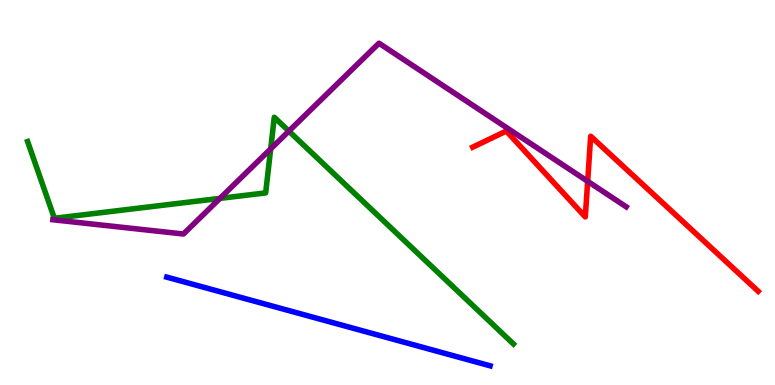[{'lines': ['blue', 'red'], 'intersections': []}, {'lines': ['green', 'red'], 'intersections': []}, {'lines': ['purple', 'red'], 'intersections': [{'x': 7.58, 'y': 5.29}]}, {'lines': ['blue', 'green'], 'intersections': []}, {'lines': ['blue', 'purple'], 'intersections': []}, {'lines': ['green', 'purple'], 'intersections': [{'x': 2.84, 'y': 4.85}, {'x': 3.49, 'y': 6.13}, {'x': 3.73, 'y': 6.59}]}]